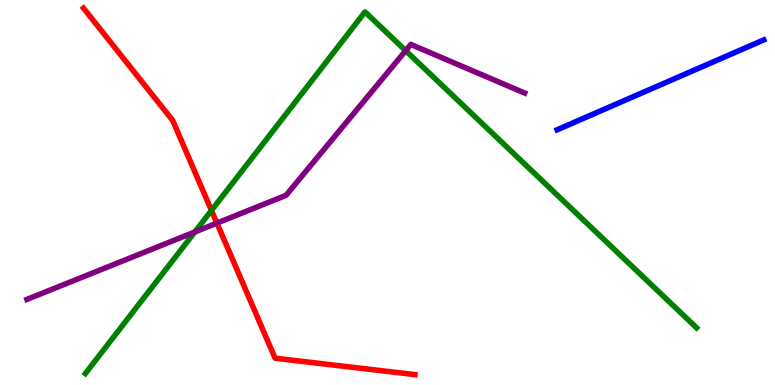[{'lines': ['blue', 'red'], 'intersections': []}, {'lines': ['green', 'red'], 'intersections': [{'x': 2.73, 'y': 4.53}]}, {'lines': ['purple', 'red'], 'intersections': [{'x': 2.8, 'y': 4.21}]}, {'lines': ['blue', 'green'], 'intersections': []}, {'lines': ['blue', 'purple'], 'intersections': []}, {'lines': ['green', 'purple'], 'intersections': [{'x': 2.51, 'y': 3.97}, {'x': 5.23, 'y': 8.68}]}]